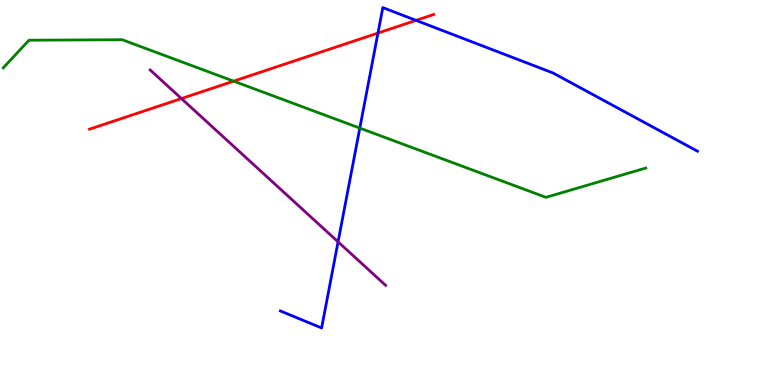[{'lines': ['blue', 'red'], 'intersections': [{'x': 4.88, 'y': 9.14}, {'x': 5.37, 'y': 9.47}]}, {'lines': ['green', 'red'], 'intersections': [{'x': 3.01, 'y': 7.89}]}, {'lines': ['purple', 'red'], 'intersections': [{'x': 2.34, 'y': 7.44}]}, {'lines': ['blue', 'green'], 'intersections': [{'x': 4.64, 'y': 6.67}]}, {'lines': ['blue', 'purple'], 'intersections': [{'x': 4.36, 'y': 3.72}]}, {'lines': ['green', 'purple'], 'intersections': []}]